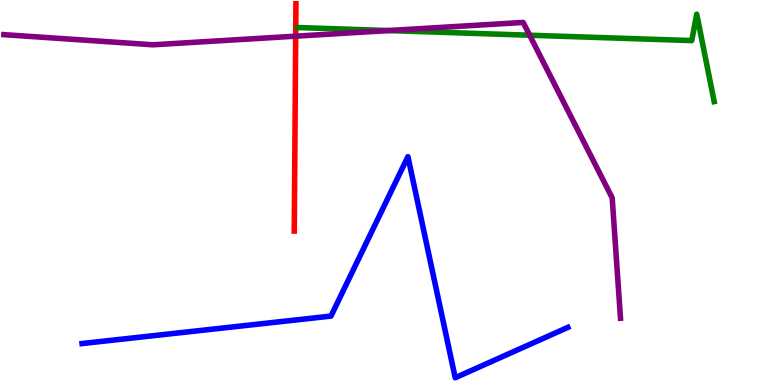[{'lines': ['blue', 'red'], 'intersections': []}, {'lines': ['green', 'red'], 'intersections': []}, {'lines': ['purple', 'red'], 'intersections': [{'x': 3.82, 'y': 9.06}]}, {'lines': ['blue', 'green'], 'intersections': []}, {'lines': ['blue', 'purple'], 'intersections': []}, {'lines': ['green', 'purple'], 'intersections': [{'x': 5.02, 'y': 9.21}, {'x': 6.83, 'y': 9.09}]}]